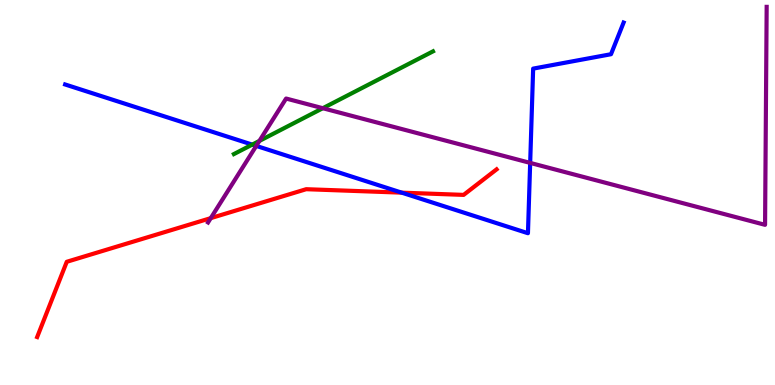[{'lines': ['blue', 'red'], 'intersections': [{'x': 5.18, 'y': 5.0}]}, {'lines': ['green', 'red'], 'intersections': []}, {'lines': ['purple', 'red'], 'intersections': [{'x': 2.72, 'y': 4.33}]}, {'lines': ['blue', 'green'], 'intersections': [{'x': 3.25, 'y': 6.24}]}, {'lines': ['blue', 'purple'], 'intersections': [{'x': 3.31, 'y': 6.21}, {'x': 6.84, 'y': 5.77}]}, {'lines': ['green', 'purple'], 'intersections': [{'x': 3.35, 'y': 6.34}, {'x': 4.17, 'y': 7.19}]}]